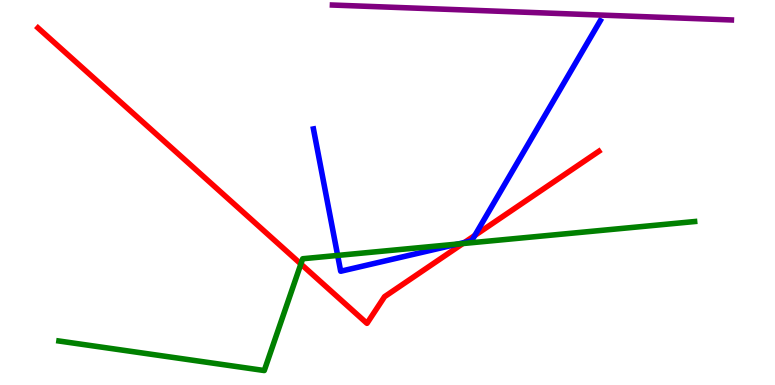[{'lines': ['blue', 'red'], 'intersections': [{'x': 5.99, 'y': 3.7}, {'x': 6.13, 'y': 3.88}]}, {'lines': ['green', 'red'], 'intersections': [{'x': 3.88, 'y': 3.14}, {'x': 5.97, 'y': 3.67}]}, {'lines': ['purple', 'red'], 'intersections': []}, {'lines': ['blue', 'green'], 'intersections': [{'x': 4.36, 'y': 3.37}, {'x': 5.91, 'y': 3.66}]}, {'lines': ['blue', 'purple'], 'intersections': []}, {'lines': ['green', 'purple'], 'intersections': []}]